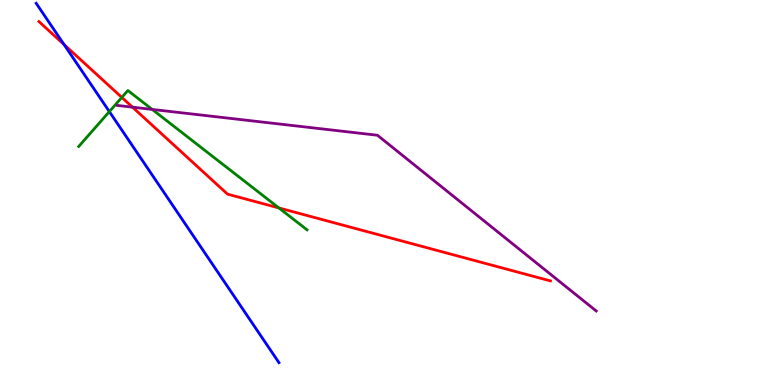[{'lines': ['blue', 'red'], 'intersections': [{'x': 0.827, 'y': 8.84}]}, {'lines': ['green', 'red'], 'intersections': [{'x': 1.57, 'y': 7.47}, {'x': 3.6, 'y': 4.6}]}, {'lines': ['purple', 'red'], 'intersections': [{'x': 1.71, 'y': 7.22}]}, {'lines': ['blue', 'green'], 'intersections': [{'x': 1.41, 'y': 7.1}]}, {'lines': ['blue', 'purple'], 'intersections': []}, {'lines': ['green', 'purple'], 'intersections': [{'x': 1.96, 'y': 7.16}]}]